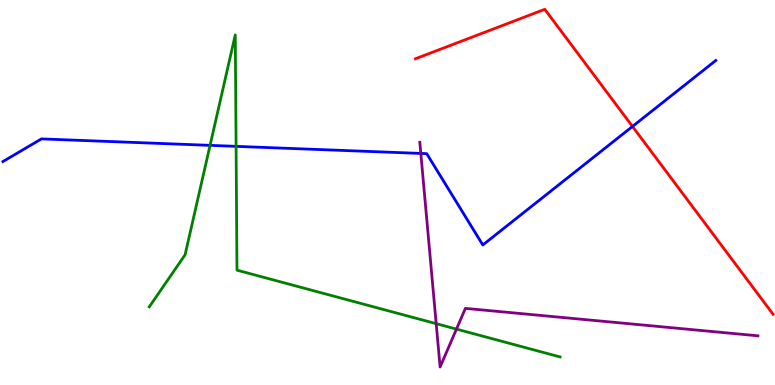[{'lines': ['blue', 'red'], 'intersections': [{'x': 8.16, 'y': 6.72}]}, {'lines': ['green', 'red'], 'intersections': []}, {'lines': ['purple', 'red'], 'intersections': []}, {'lines': ['blue', 'green'], 'intersections': [{'x': 2.71, 'y': 6.22}, {'x': 3.05, 'y': 6.2}]}, {'lines': ['blue', 'purple'], 'intersections': [{'x': 5.43, 'y': 6.01}]}, {'lines': ['green', 'purple'], 'intersections': [{'x': 5.63, 'y': 1.59}, {'x': 5.89, 'y': 1.45}]}]